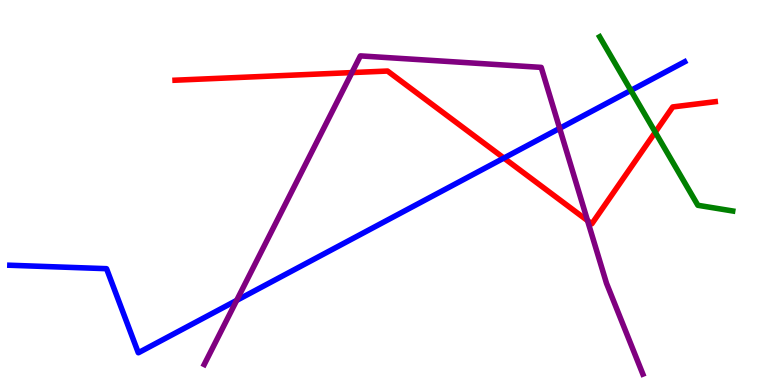[{'lines': ['blue', 'red'], 'intersections': [{'x': 6.5, 'y': 5.89}]}, {'lines': ['green', 'red'], 'intersections': [{'x': 8.45, 'y': 6.57}]}, {'lines': ['purple', 'red'], 'intersections': [{'x': 4.54, 'y': 8.11}, {'x': 7.58, 'y': 4.27}]}, {'lines': ['blue', 'green'], 'intersections': [{'x': 8.14, 'y': 7.65}]}, {'lines': ['blue', 'purple'], 'intersections': [{'x': 3.05, 'y': 2.2}, {'x': 7.22, 'y': 6.67}]}, {'lines': ['green', 'purple'], 'intersections': []}]